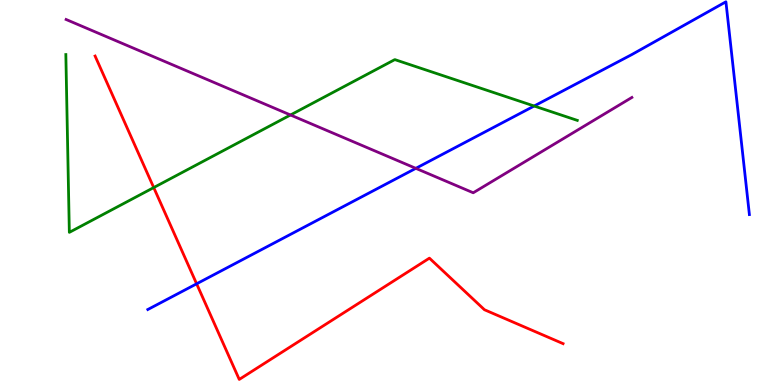[{'lines': ['blue', 'red'], 'intersections': [{'x': 2.54, 'y': 2.63}]}, {'lines': ['green', 'red'], 'intersections': [{'x': 1.98, 'y': 5.13}]}, {'lines': ['purple', 'red'], 'intersections': []}, {'lines': ['blue', 'green'], 'intersections': [{'x': 6.89, 'y': 7.25}]}, {'lines': ['blue', 'purple'], 'intersections': [{'x': 5.37, 'y': 5.63}]}, {'lines': ['green', 'purple'], 'intersections': [{'x': 3.75, 'y': 7.01}]}]